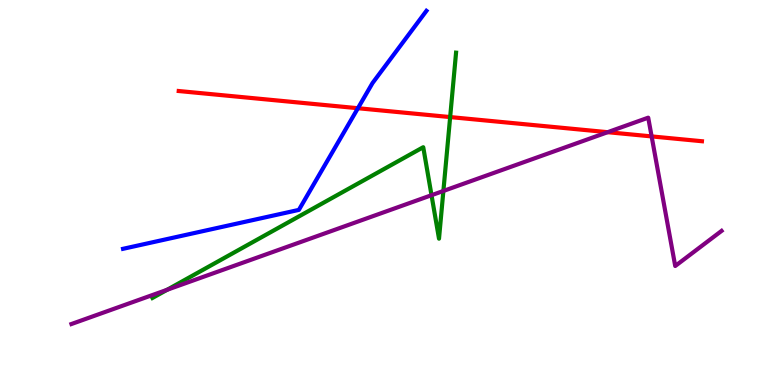[{'lines': ['blue', 'red'], 'intersections': [{'x': 4.62, 'y': 7.19}]}, {'lines': ['green', 'red'], 'intersections': [{'x': 5.81, 'y': 6.96}]}, {'lines': ['purple', 'red'], 'intersections': [{'x': 7.84, 'y': 6.57}, {'x': 8.41, 'y': 6.46}]}, {'lines': ['blue', 'green'], 'intersections': []}, {'lines': ['blue', 'purple'], 'intersections': []}, {'lines': ['green', 'purple'], 'intersections': [{'x': 2.16, 'y': 2.47}, {'x': 5.57, 'y': 4.93}, {'x': 5.72, 'y': 5.04}]}]